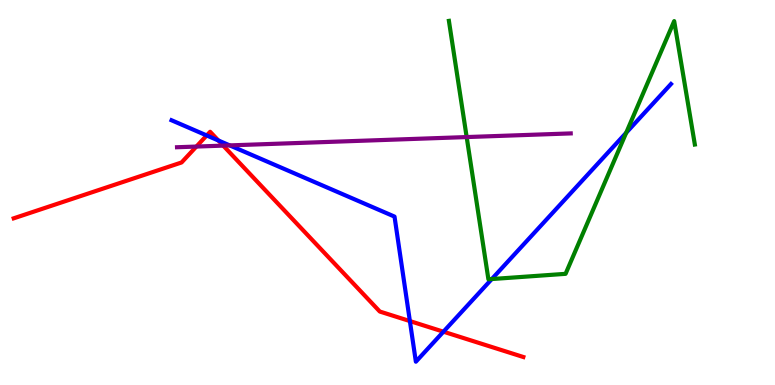[{'lines': ['blue', 'red'], 'intersections': [{'x': 2.67, 'y': 6.48}, {'x': 2.82, 'y': 6.35}, {'x': 5.29, 'y': 1.66}, {'x': 5.72, 'y': 1.38}]}, {'lines': ['green', 'red'], 'intersections': []}, {'lines': ['purple', 'red'], 'intersections': [{'x': 2.53, 'y': 6.19}, {'x': 2.88, 'y': 6.22}]}, {'lines': ['blue', 'green'], 'intersections': [{'x': 6.35, 'y': 2.75}, {'x': 8.08, 'y': 6.55}]}, {'lines': ['blue', 'purple'], 'intersections': [{'x': 2.96, 'y': 6.22}]}, {'lines': ['green', 'purple'], 'intersections': [{'x': 6.02, 'y': 6.44}]}]